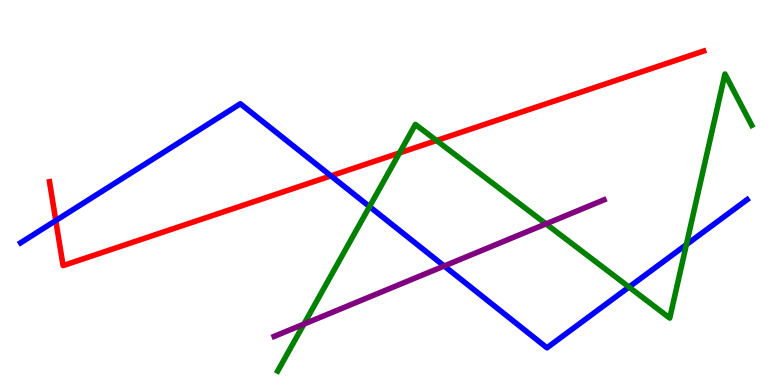[{'lines': ['blue', 'red'], 'intersections': [{'x': 0.72, 'y': 4.27}, {'x': 4.27, 'y': 5.43}]}, {'lines': ['green', 'red'], 'intersections': [{'x': 5.15, 'y': 6.03}, {'x': 5.63, 'y': 6.35}]}, {'lines': ['purple', 'red'], 'intersections': []}, {'lines': ['blue', 'green'], 'intersections': [{'x': 4.77, 'y': 4.63}, {'x': 8.12, 'y': 2.54}, {'x': 8.86, 'y': 3.65}]}, {'lines': ['blue', 'purple'], 'intersections': [{'x': 5.73, 'y': 3.09}]}, {'lines': ['green', 'purple'], 'intersections': [{'x': 3.92, 'y': 1.58}, {'x': 7.05, 'y': 4.19}]}]